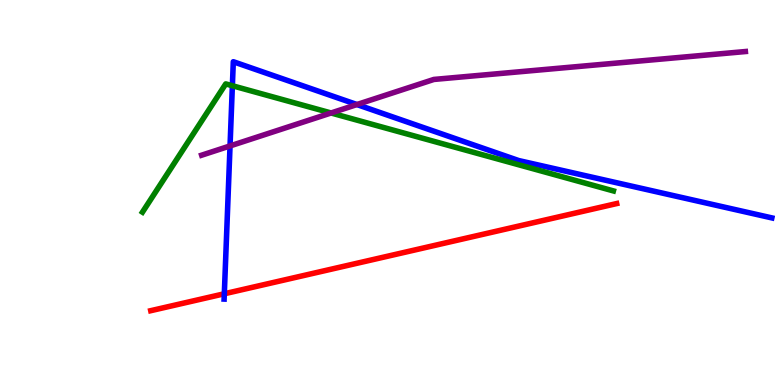[{'lines': ['blue', 'red'], 'intersections': [{'x': 2.89, 'y': 2.37}]}, {'lines': ['green', 'red'], 'intersections': []}, {'lines': ['purple', 'red'], 'intersections': []}, {'lines': ['blue', 'green'], 'intersections': [{'x': 3.0, 'y': 7.77}]}, {'lines': ['blue', 'purple'], 'intersections': [{'x': 2.97, 'y': 6.21}, {'x': 4.61, 'y': 7.28}]}, {'lines': ['green', 'purple'], 'intersections': [{'x': 4.27, 'y': 7.07}]}]